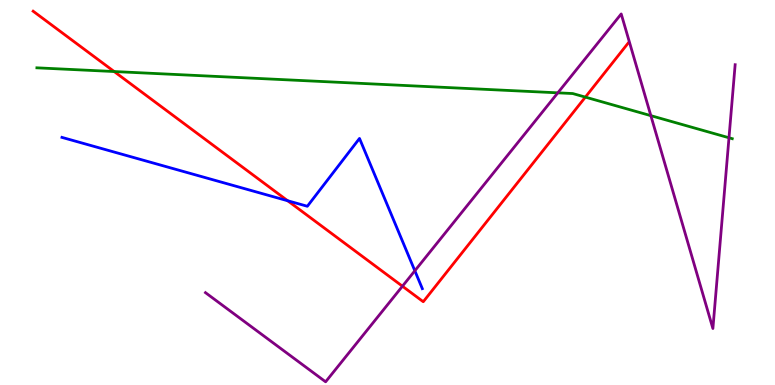[{'lines': ['blue', 'red'], 'intersections': [{'x': 3.71, 'y': 4.79}]}, {'lines': ['green', 'red'], 'intersections': [{'x': 1.47, 'y': 8.14}, {'x': 7.55, 'y': 7.48}]}, {'lines': ['purple', 'red'], 'intersections': [{'x': 5.19, 'y': 2.57}]}, {'lines': ['blue', 'green'], 'intersections': []}, {'lines': ['blue', 'purple'], 'intersections': [{'x': 5.35, 'y': 2.97}]}, {'lines': ['green', 'purple'], 'intersections': [{'x': 7.2, 'y': 7.59}, {'x': 8.4, 'y': 7.0}, {'x': 9.41, 'y': 6.42}]}]